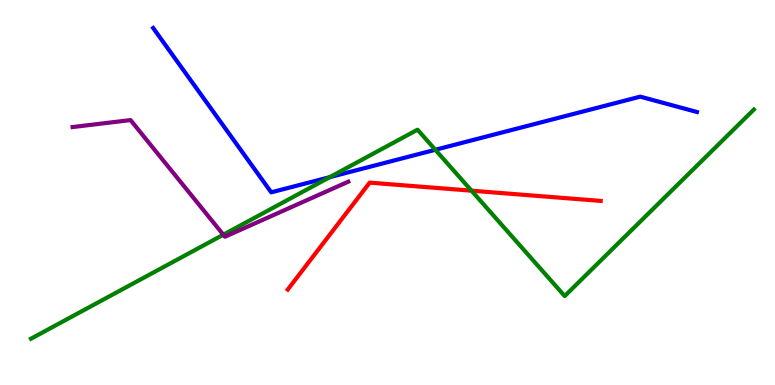[{'lines': ['blue', 'red'], 'intersections': []}, {'lines': ['green', 'red'], 'intersections': [{'x': 6.08, 'y': 5.05}]}, {'lines': ['purple', 'red'], 'intersections': []}, {'lines': ['blue', 'green'], 'intersections': [{'x': 4.26, 'y': 5.4}, {'x': 5.62, 'y': 6.11}]}, {'lines': ['blue', 'purple'], 'intersections': []}, {'lines': ['green', 'purple'], 'intersections': [{'x': 2.88, 'y': 3.9}]}]